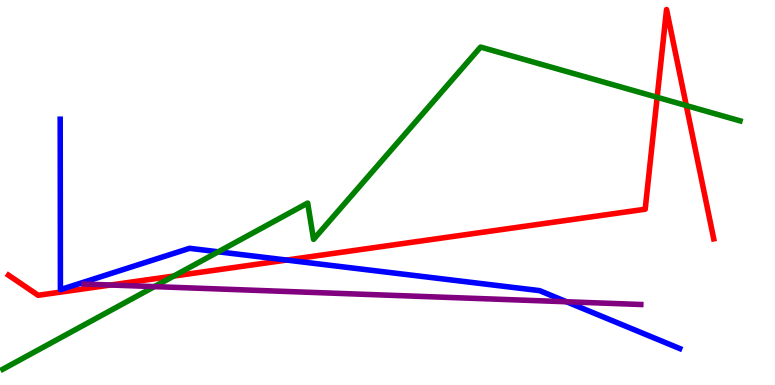[{'lines': ['blue', 'red'], 'intersections': [{'x': 3.7, 'y': 3.25}]}, {'lines': ['green', 'red'], 'intersections': [{'x': 2.24, 'y': 2.83}, {'x': 8.48, 'y': 7.47}, {'x': 8.86, 'y': 7.26}]}, {'lines': ['purple', 'red'], 'intersections': [{'x': 1.43, 'y': 2.6}]}, {'lines': ['blue', 'green'], 'intersections': [{'x': 2.82, 'y': 3.46}]}, {'lines': ['blue', 'purple'], 'intersections': [{'x': 7.31, 'y': 2.16}]}, {'lines': ['green', 'purple'], 'intersections': [{'x': 1.99, 'y': 2.56}]}]